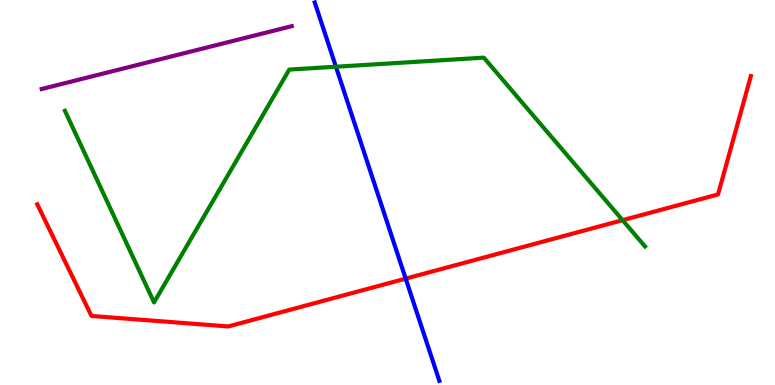[{'lines': ['blue', 'red'], 'intersections': [{'x': 5.23, 'y': 2.76}]}, {'lines': ['green', 'red'], 'intersections': [{'x': 8.03, 'y': 4.28}]}, {'lines': ['purple', 'red'], 'intersections': []}, {'lines': ['blue', 'green'], 'intersections': [{'x': 4.33, 'y': 8.27}]}, {'lines': ['blue', 'purple'], 'intersections': []}, {'lines': ['green', 'purple'], 'intersections': []}]